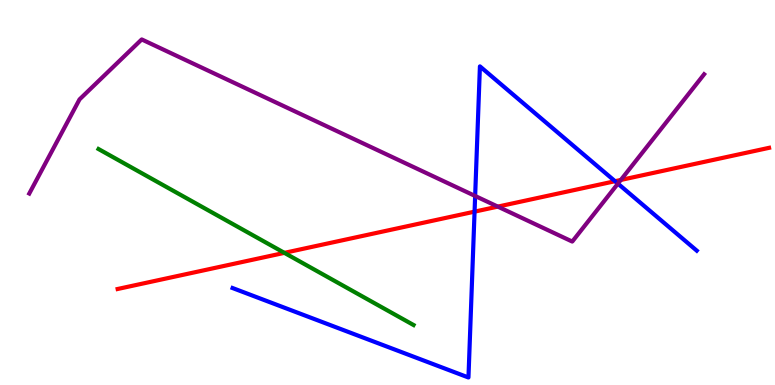[{'lines': ['blue', 'red'], 'intersections': [{'x': 6.12, 'y': 4.5}, {'x': 7.94, 'y': 5.29}]}, {'lines': ['green', 'red'], 'intersections': [{'x': 3.67, 'y': 3.43}]}, {'lines': ['purple', 'red'], 'intersections': [{'x': 6.42, 'y': 4.63}, {'x': 8.01, 'y': 5.33}]}, {'lines': ['blue', 'green'], 'intersections': []}, {'lines': ['blue', 'purple'], 'intersections': [{'x': 6.13, 'y': 4.91}, {'x': 7.97, 'y': 5.23}]}, {'lines': ['green', 'purple'], 'intersections': []}]